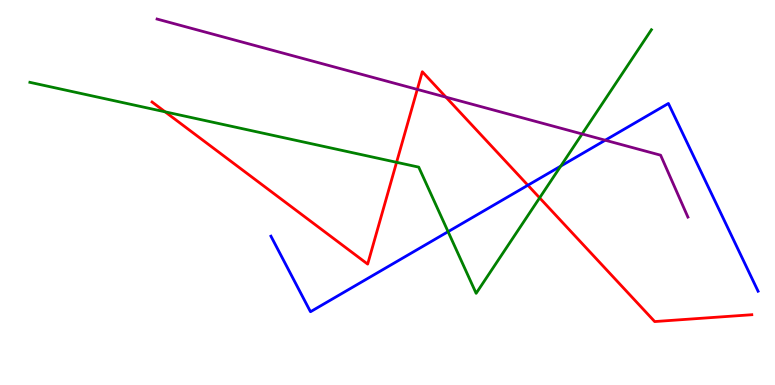[{'lines': ['blue', 'red'], 'intersections': [{'x': 6.81, 'y': 5.19}]}, {'lines': ['green', 'red'], 'intersections': [{'x': 2.13, 'y': 7.1}, {'x': 5.12, 'y': 5.78}, {'x': 6.96, 'y': 4.86}]}, {'lines': ['purple', 'red'], 'intersections': [{'x': 5.38, 'y': 7.68}, {'x': 5.75, 'y': 7.48}]}, {'lines': ['blue', 'green'], 'intersections': [{'x': 5.78, 'y': 3.98}, {'x': 7.24, 'y': 5.69}]}, {'lines': ['blue', 'purple'], 'intersections': [{'x': 7.81, 'y': 6.36}]}, {'lines': ['green', 'purple'], 'intersections': [{'x': 7.51, 'y': 6.52}]}]